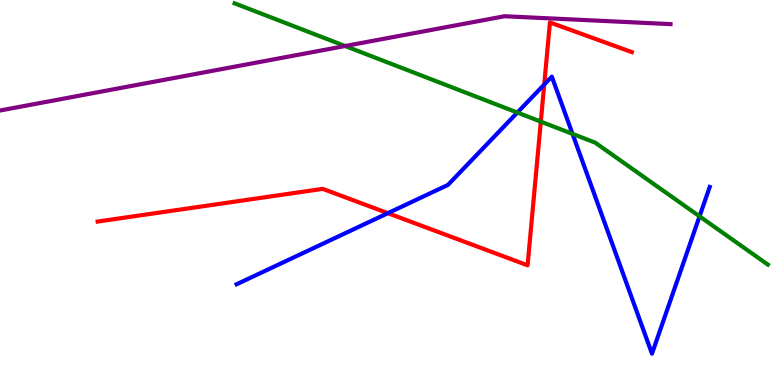[{'lines': ['blue', 'red'], 'intersections': [{'x': 5.0, 'y': 4.46}, {'x': 7.02, 'y': 7.8}]}, {'lines': ['green', 'red'], 'intersections': [{'x': 6.98, 'y': 6.84}]}, {'lines': ['purple', 'red'], 'intersections': []}, {'lines': ['blue', 'green'], 'intersections': [{'x': 6.68, 'y': 7.08}, {'x': 7.39, 'y': 6.52}, {'x': 9.03, 'y': 4.38}]}, {'lines': ['blue', 'purple'], 'intersections': []}, {'lines': ['green', 'purple'], 'intersections': [{'x': 4.45, 'y': 8.8}]}]